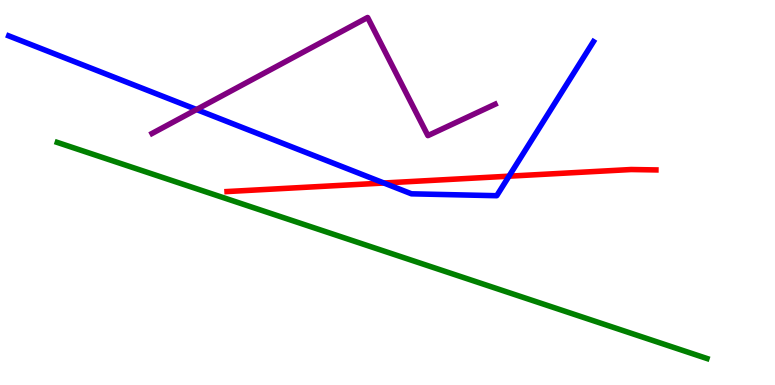[{'lines': ['blue', 'red'], 'intersections': [{'x': 4.95, 'y': 5.25}, {'x': 6.57, 'y': 5.42}]}, {'lines': ['green', 'red'], 'intersections': []}, {'lines': ['purple', 'red'], 'intersections': []}, {'lines': ['blue', 'green'], 'intersections': []}, {'lines': ['blue', 'purple'], 'intersections': [{'x': 2.54, 'y': 7.16}]}, {'lines': ['green', 'purple'], 'intersections': []}]